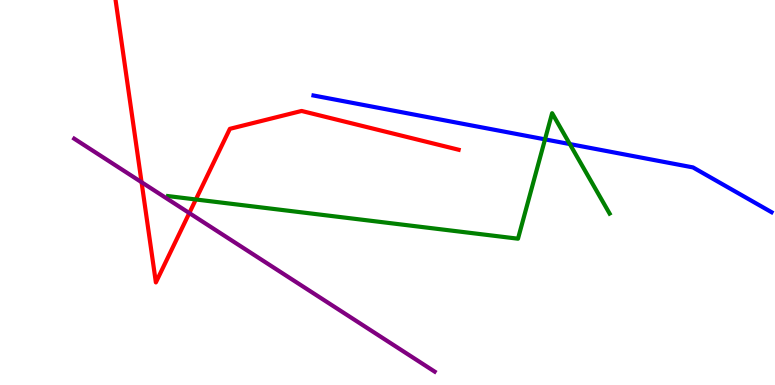[{'lines': ['blue', 'red'], 'intersections': []}, {'lines': ['green', 'red'], 'intersections': [{'x': 2.53, 'y': 4.82}]}, {'lines': ['purple', 'red'], 'intersections': [{'x': 1.83, 'y': 5.27}, {'x': 2.44, 'y': 4.47}]}, {'lines': ['blue', 'green'], 'intersections': [{'x': 7.03, 'y': 6.38}, {'x': 7.35, 'y': 6.26}]}, {'lines': ['blue', 'purple'], 'intersections': []}, {'lines': ['green', 'purple'], 'intersections': []}]